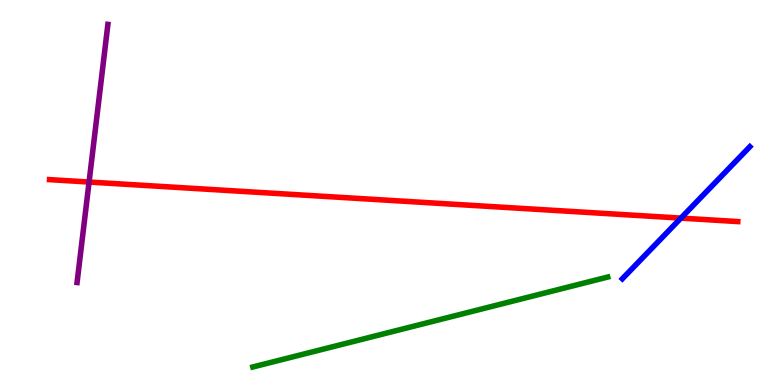[{'lines': ['blue', 'red'], 'intersections': [{'x': 8.79, 'y': 4.33}]}, {'lines': ['green', 'red'], 'intersections': []}, {'lines': ['purple', 'red'], 'intersections': [{'x': 1.15, 'y': 5.27}]}, {'lines': ['blue', 'green'], 'intersections': []}, {'lines': ['blue', 'purple'], 'intersections': []}, {'lines': ['green', 'purple'], 'intersections': []}]